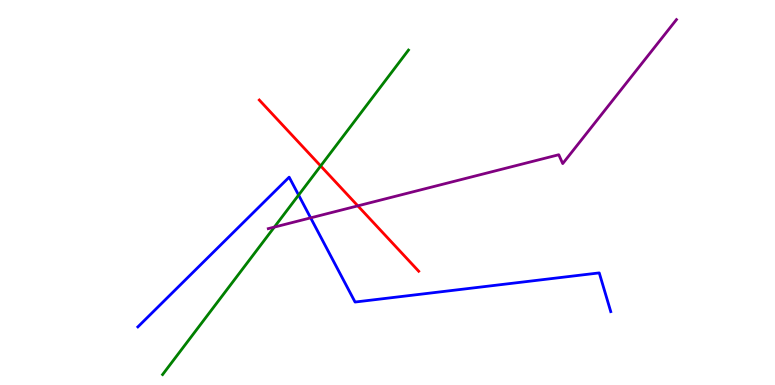[{'lines': ['blue', 'red'], 'intersections': []}, {'lines': ['green', 'red'], 'intersections': [{'x': 4.14, 'y': 5.69}]}, {'lines': ['purple', 'red'], 'intersections': [{'x': 4.62, 'y': 4.65}]}, {'lines': ['blue', 'green'], 'intersections': [{'x': 3.85, 'y': 4.93}]}, {'lines': ['blue', 'purple'], 'intersections': [{'x': 4.01, 'y': 4.34}]}, {'lines': ['green', 'purple'], 'intersections': [{'x': 3.54, 'y': 4.1}]}]